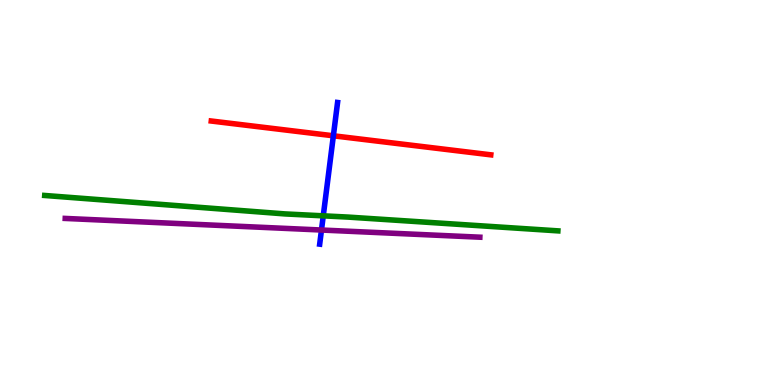[{'lines': ['blue', 'red'], 'intersections': [{'x': 4.3, 'y': 6.47}]}, {'lines': ['green', 'red'], 'intersections': []}, {'lines': ['purple', 'red'], 'intersections': []}, {'lines': ['blue', 'green'], 'intersections': [{'x': 4.17, 'y': 4.39}]}, {'lines': ['blue', 'purple'], 'intersections': [{'x': 4.15, 'y': 4.03}]}, {'lines': ['green', 'purple'], 'intersections': []}]